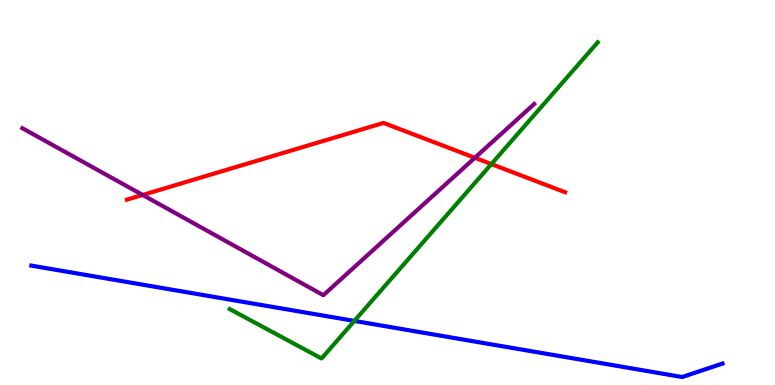[{'lines': ['blue', 'red'], 'intersections': []}, {'lines': ['green', 'red'], 'intersections': [{'x': 6.34, 'y': 5.74}]}, {'lines': ['purple', 'red'], 'intersections': [{'x': 1.84, 'y': 4.94}, {'x': 6.13, 'y': 5.9}]}, {'lines': ['blue', 'green'], 'intersections': [{'x': 4.57, 'y': 1.66}]}, {'lines': ['blue', 'purple'], 'intersections': []}, {'lines': ['green', 'purple'], 'intersections': []}]